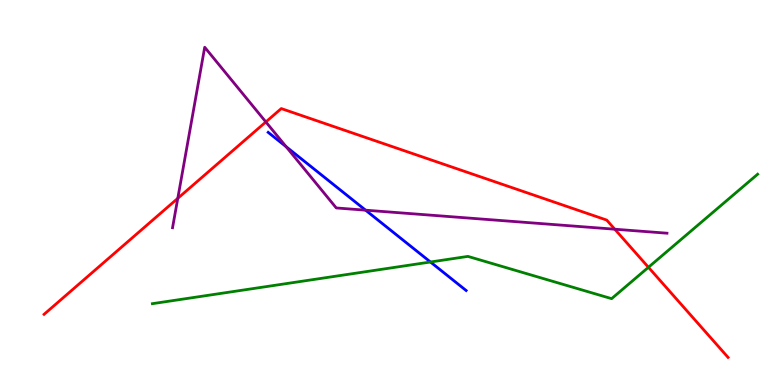[{'lines': ['blue', 'red'], 'intersections': []}, {'lines': ['green', 'red'], 'intersections': [{'x': 8.37, 'y': 3.06}]}, {'lines': ['purple', 'red'], 'intersections': [{'x': 2.29, 'y': 4.85}, {'x': 3.43, 'y': 6.83}, {'x': 7.93, 'y': 4.05}]}, {'lines': ['blue', 'green'], 'intersections': [{'x': 5.55, 'y': 3.19}]}, {'lines': ['blue', 'purple'], 'intersections': [{'x': 3.69, 'y': 6.19}, {'x': 4.72, 'y': 4.54}]}, {'lines': ['green', 'purple'], 'intersections': []}]